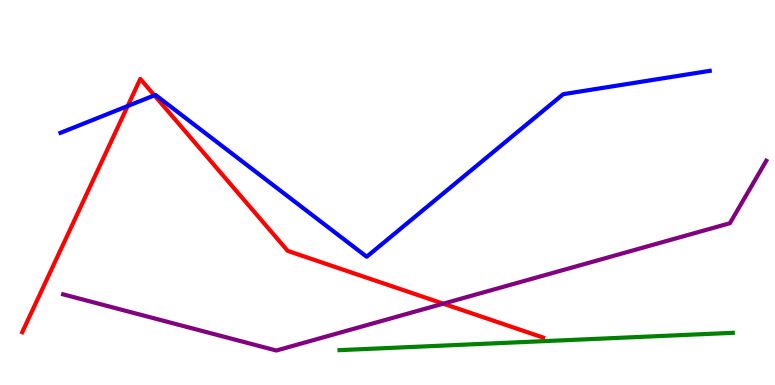[{'lines': ['blue', 'red'], 'intersections': [{'x': 1.65, 'y': 7.25}, {'x': 1.99, 'y': 7.52}]}, {'lines': ['green', 'red'], 'intersections': []}, {'lines': ['purple', 'red'], 'intersections': [{'x': 5.72, 'y': 2.11}]}, {'lines': ['blue', 'green'], 'intersections': []}, {'lines': ['blue', 'purple'], 'intersections': []}, {'lines': ['green', 'purple'], 'intersections': []}]